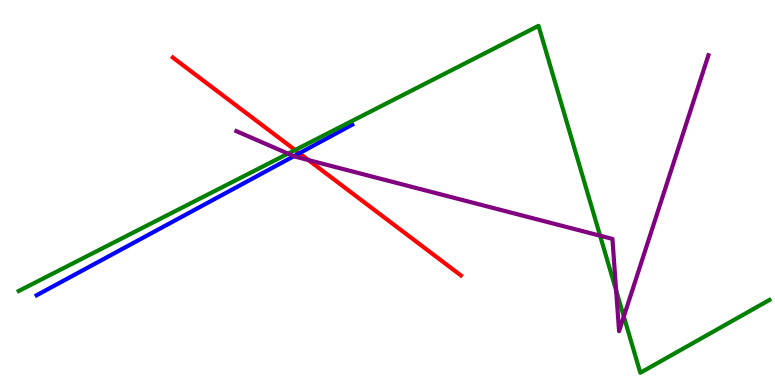[{'lines': ['blue', 'red'], 'intersections': [{'x': 3.86, 'y': 6.02}]}, {'lines': ['green', 'red'], 'intersections': [{'x': 3.81, 'y': 6.1}]}, {'lines': ['purple', 'red'], 'intersections': [{'x': 3.98, 'y': 5.84}]}, {'lines': ['blue', 'green'], 'intersections': []}, {'lines': ['blue', 'purple'], 'intersections': [{'x': 3.79, 'y': 5.94}]}, {'lines': ['green', 'purple'], 'intersections': [{'x': 3.72, 'y': 6.01}, {'x': 7.74, 'y': 3.88}, {'x': 7.95, 'y': 2.46}, {'x': 8.05, 'y': 1.78}]}]